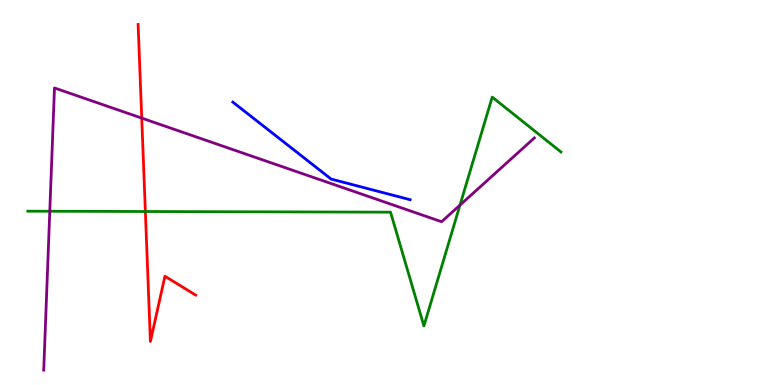[{'lines': ['blue', 'red'], 'intersections': []}, {'lines': ['green', 'red'], 'intersections': [{'x': 1.88, 'y': 4.51}]}, {'lines': ['purple', 'red'], 'intersections': [{'x': 1.83, 'y': 6.93}]}, {'lines': ['blue', 'green'], 'intersections': []}, {'lines': ['blue', 'purple'], 'intersections': []}, {'lines': ['green', 'purple'], 'intersections': [{'x': 0.642, 'y': 4.51}, {'x': 5.94, 'y': 4.67}]}]